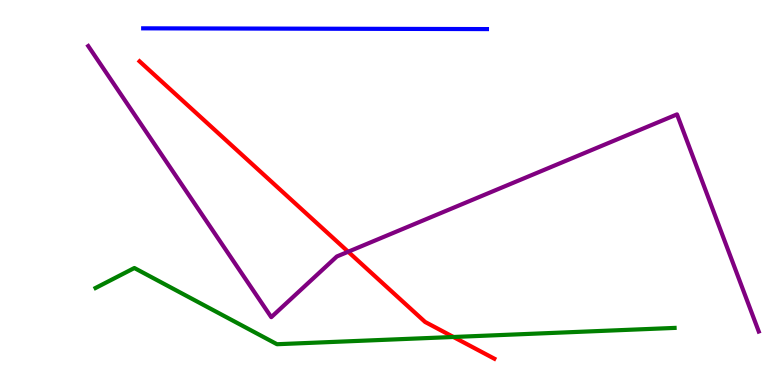[{'lines': ['blue', 'red'], 'intersections': []}, {'lines': ['green', 'red'], 'intersections': [{'x': 5.85, 'y': 1.25}]}, {'lines': ['purple', 'red'], 'intersections': [{'x': 4.49, 'y': 3.46}]}, {'lines': ['blue', 'green'], 'intersections': []}, {'lines': ['blue', 'purple'], 'intersections': []}, {'lines': ['green', 'purple'], 'intersections': []}]